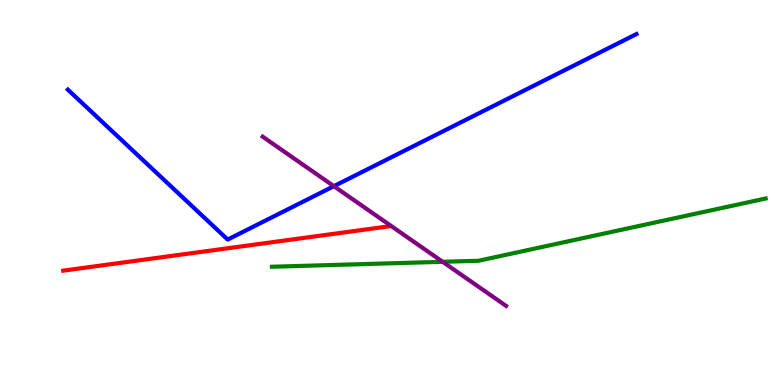[{'lines': ['blue', 'red'], 'intersections': []}, {'lines': ['green', 'red'], 'intersections': []}, {'lines': ['purple', 'red'], 'intersections': []}, {'lines': ['blue', 'green'], 'intersections': []}, {'lines': ['blue', 'purple'], 'intersections': [{'x': 4.31, 'y': 5.16}]}, {'lines': ['green', 'purple'], 'intersections': [{'x': 5.71, 'y': 3.2}]}]